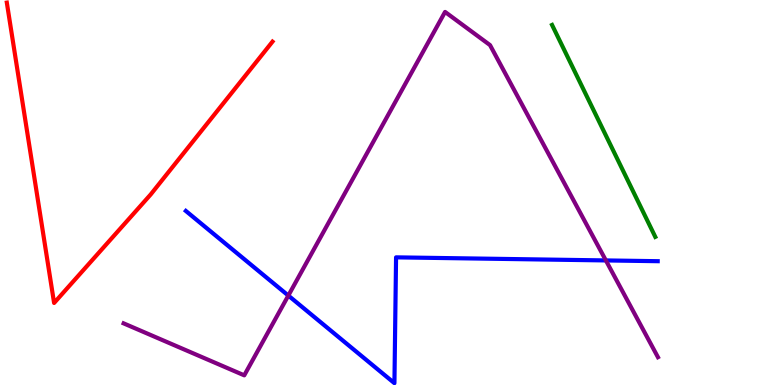[{'lines': ['blue', 'red'], 'intersections': []}, {'lines': ['green', 'red'], 'intersections': []}, {'lines': ['purple', 'red'], 'intersections': []}, {'lines': ['blue', 'green'], 'intersections': []}, {'lines': ['blue', 'purple'], 'intersections': [{'x': 3.72, 'y': 2.32}, {'x': 7.82, 'y': 3.24}]}, {'lines': ['green', 'purple'], 'intersections': []}]